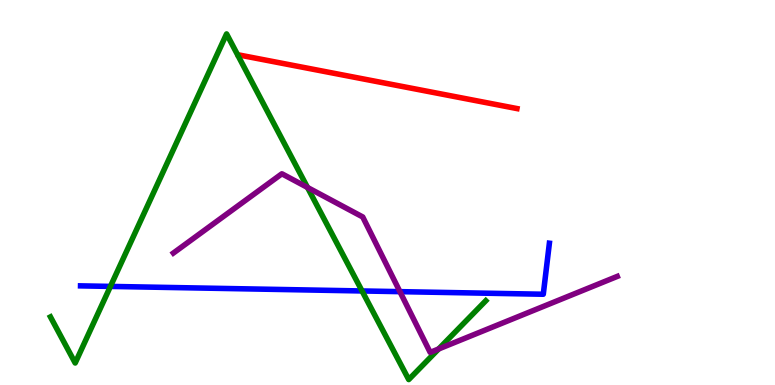[{'lines': ['blue', 'red'], 'intersections': []}, {'lines': ['green', 'red'], 'intersections': []}, {'lines': ['purple', 'red'], 'intersections': []}, {'lines': ['blue', 'green'], 'intersections': [{'x': 1.42, 'y': 2.56}, {'x': 4.67, 'y': 2.44}]}, {'lines': ['blue', 'purple'], 'intersections': [{'x': 5.16, 'y': 2.42}]}, {'lines': ['green', 'purple'], 'intersections': [{'x': 3.97, 'y': 5.13}, {'x': 5.66, 'y': 0.936}]}]